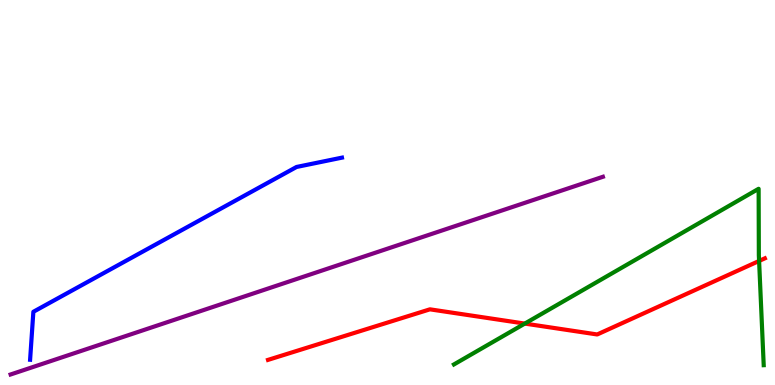[{'lines': ['blue', 'red'], 'intersections': []}, {'lines': ['green', 'red'], 'intersections': [{'x': 6.77, 'y': 1.6}, {'x': 9.79, 'y': 3.22}]}, {'lines': ['purple', 'red'], 'intersections': []}, {'lines': ['blue', 'green'], 'intersections': []}, {'lines': ['blue', 'purple'], 'intersections': []}, {'lines': ['green', 'purple'], 'intersections': []}]